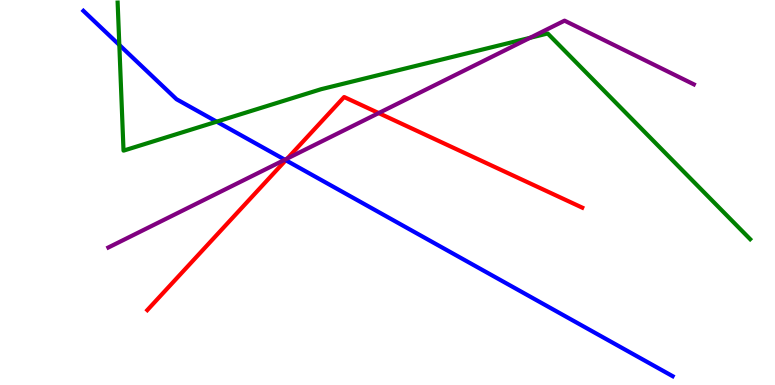[{'lines': ['blue', 'red'], 'intersections': [{'x': 3.69, 'y': 5.84}]}, {'lines': ['green', 'red'], 'intersections': []}, {'lines': ['purple', 'red'], 'intersections': [{'x': 3.71, 'y': 5.88}, {'x': 4.89, 'y': 7.06}]}, {'lines': ['blue', 'green'], 'intersections': [{'x': 1.54, 'y': 8.83}, {'x': 2.8, 'y': 6.84}]}, {'lines': ['blue', 'purple'], 'intersections': [{'x': 3.68, 'y': 5.85}]}, {'lines': ['green', 'purple'], 'intersections': [{'x': 6.84, 'y': 9.02}]}]